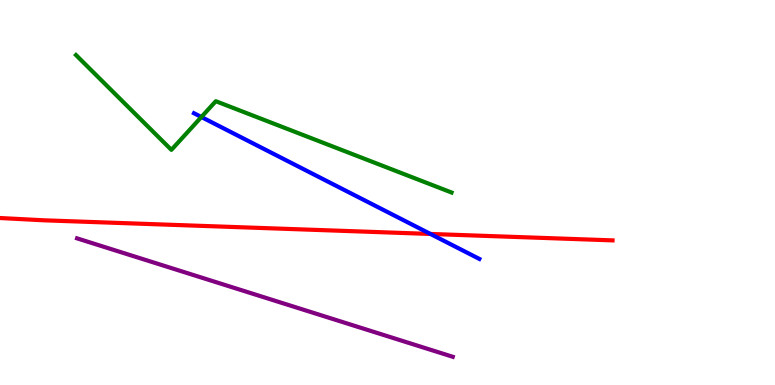[{'lines': ['blue', 'red'], 'intersections': [{'x': 5.55, 'y': 3.92}]}, {'lines': ['green', 'red'], 'intersections': []}, {'lines': ['purple', 'red'], 'intersections': []}, {'lines': ['blue', 'green'], 'intersections': [{'x': 2.6, 'y': 6.96}]}, {'lines': ['blue', 'purple'], 'intersections': []}, {'lines': ['green', 'purple'], 'intersections': []}]